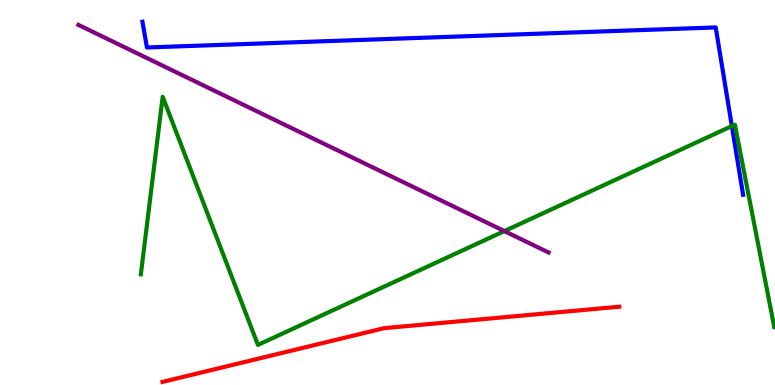[{'lines': ['blue', 'red'], 'intersections': []}, {'lines': ['green', 'red'], 'intersections': []}, {'lines': ['purple', 'red'], 'intersections': []}, {'lines': ['blue', 'green'], 'intersections': [{'x': 9.44, 'y': 6.73}]}, {'lines': ['blue', 'purple'], 'intersections': []}, {'lines': ['green', 'purple'], 'intersections': [{'x': 6.51, 'y': 4.0}]}]